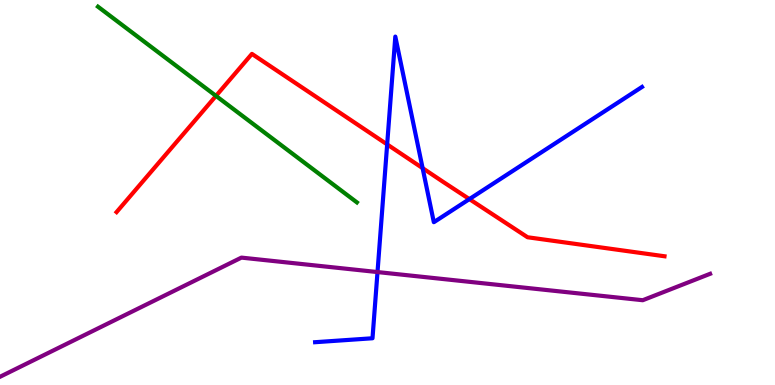[{'lines': ['blue', 'red'], 'intersections': [{'x': 5.0, 'y': 6.25}, {'x': 5.45, 'y': 5.63}, {'x': 6.06, 'y': 4.83}]}, {'lines': ['green', 'red'], 'intersections': [{'x': 2.79, 'y': 7.51}]}, {'lines': ['purple', 'red'], 'intersections': []}, {'lines': ['blue', 'green'], 'intersections': []}, {'lines': ['blue', 'purple'], 'intersections': [{'x': 4.87, 'y': 2.93}]}, {'lines': ['green', 'purple'], 'intersections': []}]